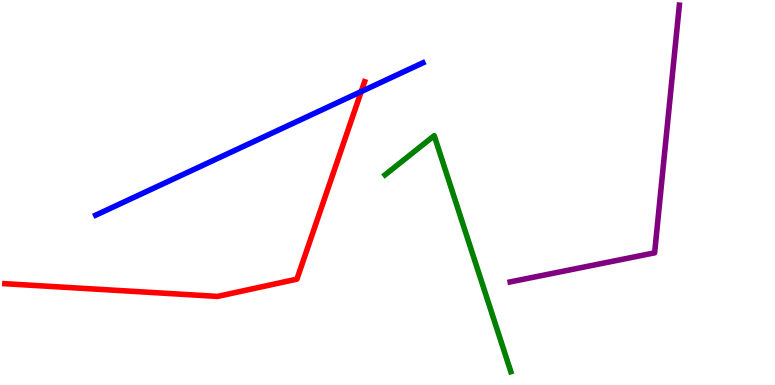[{'lines': ['blue', 'red'], 'intersections': [{'x': 4.66, 'y': 7.62}]}, {'lines': ['green', 'red'], 'intersections': []}, {'lines': ['purple', 'red'], 'intersections': []}, {'lines': ['blue', 'green'], 'intersections': []}, {'lines': ['blue', 'purple'], 'intersections': []}, {'lines': ['green', 'purple'], 'intersections': []}]